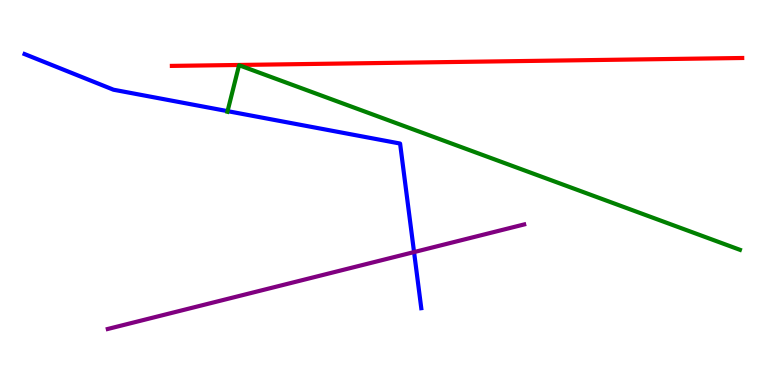[{'lines': ['blue', 'red'], 'intersections': []}, {'lines': ['green', 'red'], 'intersections': []}, {'lines': ['purple', 'red'], 'intersections': []}, {'lines': ['blue', 'green'], 'intersections': [{'x': 2.94, 'y': 7.11}]}, {'lines': ['blue', 'purple'], 'intersections': [{'x': 5.34, 'y': 3.45}]}, {'lines': ['green', 'purple'], 'intersections': []}]